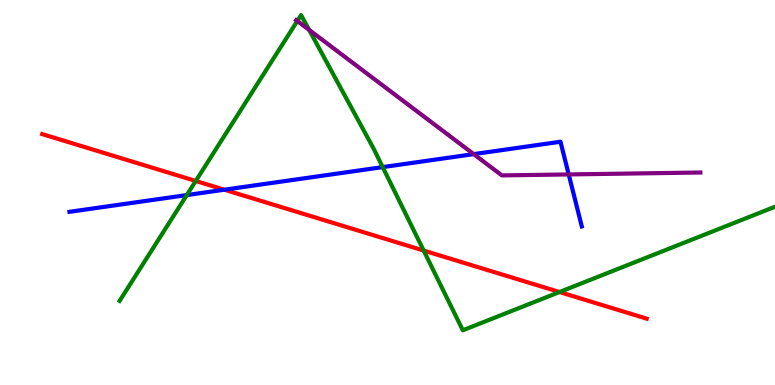[{'lines': ['blue', 'red'], 'intersections': [{'x': 2.9, 'y': 5.07}]}, {'lines': ['green', 'red'], 'intersections': [{'x': 2.53, 'y': 5.3}, {'x': 5.47, 'y': 3.49}, {'x': 7.22, 'y': 2.41}]}, {'lines': ['purple', 'red'], 'intersections': []}, {'lines': ['blue', 'green'], 'intersections': [{'x': 2.41, 'y': 4.93}, {'x': 4.94, 'y': 5.66}]}, {'lines': ['blue', 'purple'], 'intersections': [{'x': 6.11, 'y': 6.0}, {'x': 7.34, 'y': 5.47}]}, {'lines': ['green', 'purple'], 'intersections': [{'x': 3.84, 'y': 9.45}, {'x': 3.99, 'y': 9.22}]}]